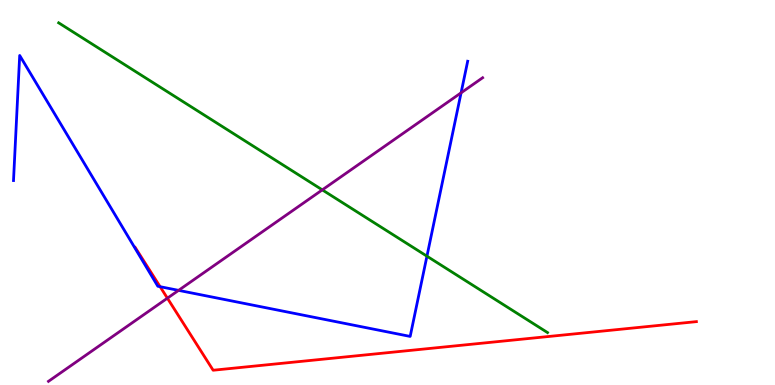[{'lines': ['blue', 'red'], 'intersections': [{'x': 2.07, 'y': 2.55}]}, {'lines': ['green', 'red'], 'intersections': []}, {'lines': ['purple', 'red'], 'intersections': [{'x': 2.16, 'y': 2.26}]}, {'lines': ['blue', 'green'], 'intersections': [{'x': 5.51, 'y': 3.35}]}, {'lines': ['blue', 'purple'], 'intersections': [{'x': 2.3, 'y': 2.46}, {'x': 5.95, 'y': 7.59}]}, {'lines': ['green', 'purple'], 'intersections': [{'x': 4.16, 'y': 5.07}]}]